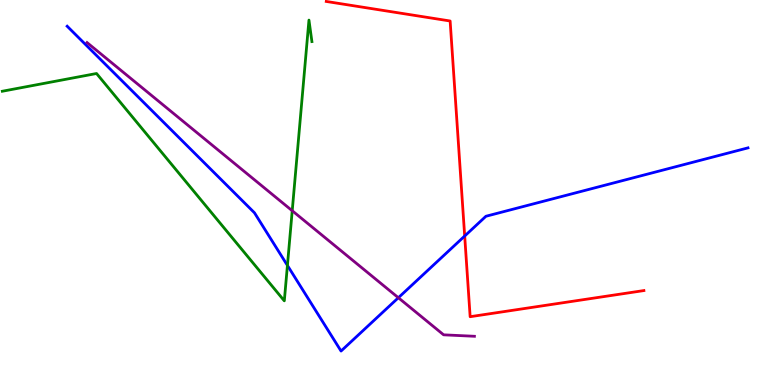[{'lines': ['blue', 'red'], 'intersections': [{'x': 6.0, 'y': 3.87}]}, {'lines': ['green', 'red'], 'intersections': []}, {'lines': ['purple', 'red'], 'intersections': []}, {'lines': ['blue', 'green'], 'intersections': [{'x': 3.71, 'y': 3.11}]}, {'lines': ['blue', 'purple'], 'intersections': [{'x': 5.14, 'y': 2.27}]}, {'lines': ['green', 'purple'], 'intersections': [{'x': 3.77, 'y': 4.53}]}]